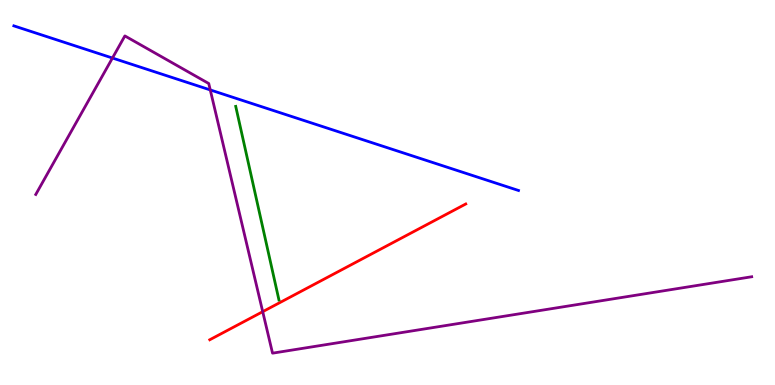[{'lines': ['blue', 'red'], 'intersections': []}, {'lines': ['green', 'red'], 'intersections': []}, {'lines': ['purple', 'red'], 'intersections': [{'x': 3.39, 'y': 1.9}]}, {'lines': ['blue', 'green'], 'intersections': []}, {'lines': ['blue', 'purple'], 'intersections': [{'x': 1.45, 'y': 8.49}, {'x': 2.71, 'y': 7.66}]}, {'lines': ['green', 'purple'], 'intersections': []}]